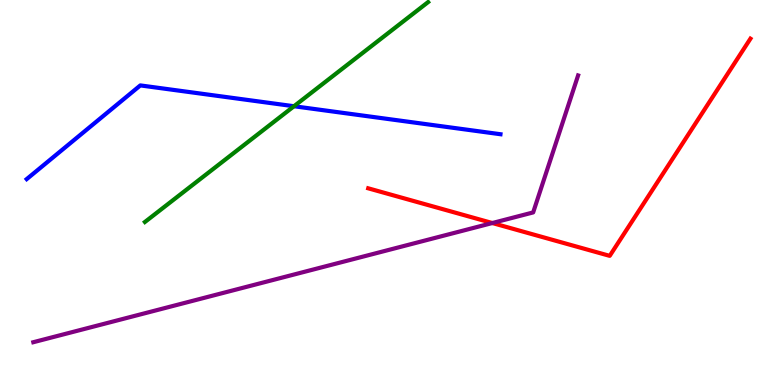[{'lines': ['blue', 'red'], 'intersections': []}, {'lines': ['green', 'red'], 'intersections': []}, {'lines': ['purple', 'red'], 'intersections': [{'x': 6.35, 'y': 4.21}]}, {'lines': ['blue', 'green'], 'intersections': [{'x': 3.79, 'y': 7.24}]}, {'lines': ['blue', 'purple'], 'intersections': []}, {'lines': ['green', 'purple'], 'intersections': []}]